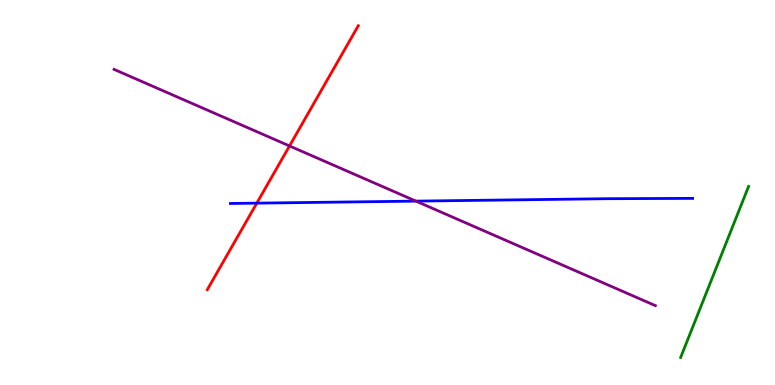[{'lines': ['blue', 'red'], 'intersections': [{'x': 3.31, 'y': 4.72}]}, {'lines': ['green', 'red'], 'intersections': []}, {'lines': ['purple', 'red'], 'intersections': [{'x': 3.74, 'y': 6.21}]}, {'lines': ['blue', 'green'], 'intersections': []}, {'lines': ['blue', 'purple'], 'intersections': [{'x': 5.37, 'y': 4.78}]}, {'lines': ['green', 'purple'], 'intersections': []}]